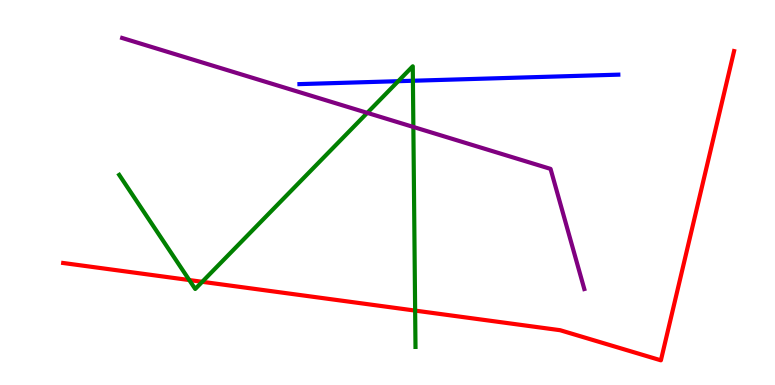[{'lines': ['blue', 'red'], 'intersections': []}, {'lines': ['green', 'red'], 'intersections': [{'x': 2.44, 'y': 2.73}, {'x': 2.61, 'y': 2.68}, {'x': 5.36, 'y': 1.93}]}, {'lines': ['purple', 'red'], 'intersections': []}, {'lines': ['blue', 'green'], 'intersections': [{'x': 5.14, 'y': 7.89}, {'x': 5.33, 'y': 7.9}]}, {'lines': ['blue', 'purple'], 'intersections': []}, {'lines': ['green', 'purple'], 'intersections': [{'x': 4.74, 'y': 7.07}, {'x': 5.33, 'y': 6.7}]}]